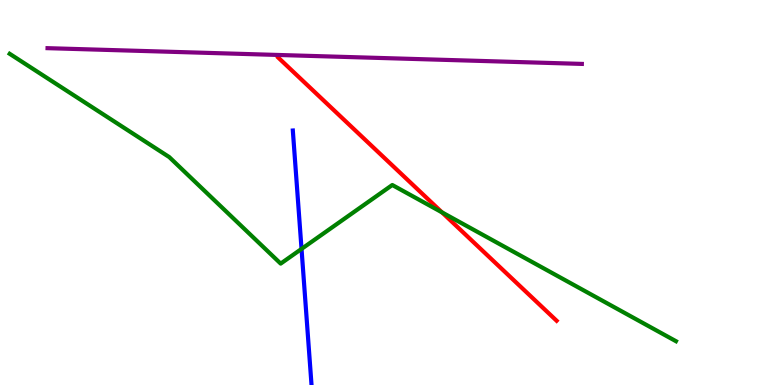[{'lines': ['blue', 'red'], 'intersections': []}, {'lines': ['green', 'red'], 'intersections': [{'x': 5.7, 'y': 4.48}]}, {'lines': ['purple', 'red'], 'intersections': []}, {'lines': ['blue', 'green'], 'intersections': [{'x': 3.89, 'y': 3.53}]}, {'lines': ['blue', 'purple'], 'intersections': []}, {'lines': ['green', 'purple'], 'intersections': []}]